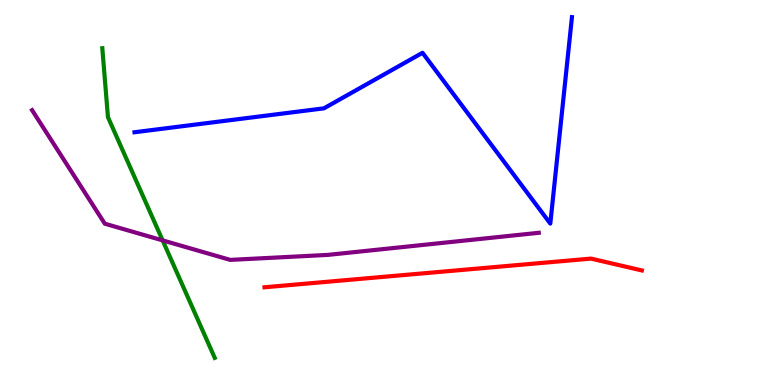[{'lines': ['blue', 'red'], 'intersections': []}, {'lines': ['green', 'red'], 'intersections': []}, {'lines': ['purple', 'red'], 'intersections': []}, {'lines': ['blue', 'green'], 'intersections': []}, {'lines': ['blue', 'purple'], 'intersections': []}, {'lines': ['green', 'purple'], 'intersections': [{'x': 2.1, 'y': 3.76}]}]